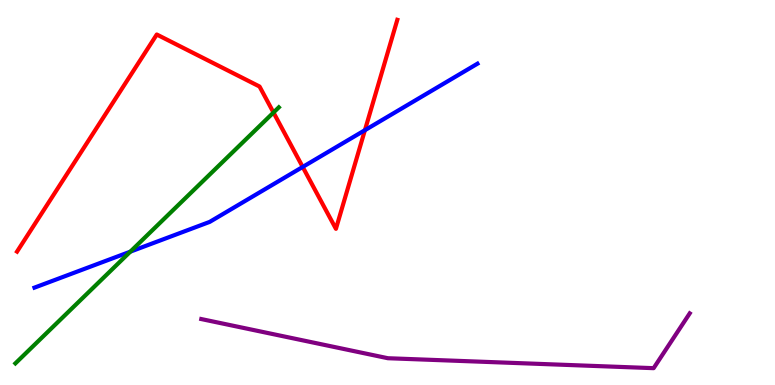[{'lines': ['blue', 'red'], 'intersections': [{'x': 3.91, 'y': 5.66}, {'x': 4.71, 'y': 6.62}]}, {'lines': ['green', 'red'], 'intersections': [{'x': 3.53, 'y': 7.08}]}, {'lines': ['purple', 'red'], 'intersections': []}, {'lines': ['blue', 'green'], 'intersections': [{'x': 1.68, 'y': 3.46}]}, {'lines': ['blue', 'purple'], 'intersections': []}, {'lines': ['green', 'purple'], 'intersections': []}]